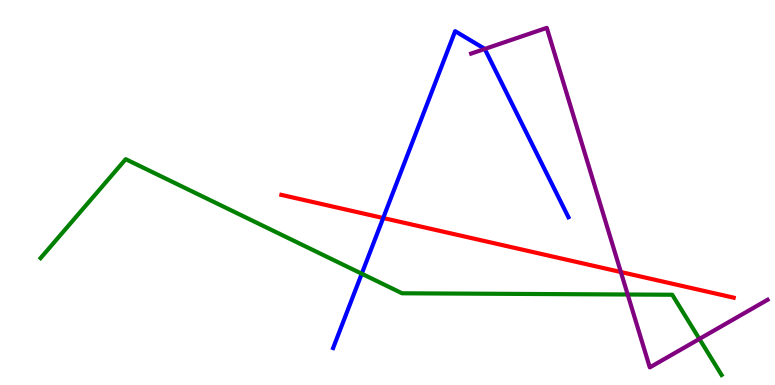[{'lines': ['blue', 'red'], 'intersections': [{'x': 4.94, 'y': 4.34}]}, {'lines': ['green', 'red'], 'intersections': []}, {'lines': ['purple', 'red'], 'intersections': [{'x': 8.01, 'y': 2.93}]}, {'lines': ['blue', 'green'], 'intersections': [{'x': 4.67, 'y': 2.89}]}, {'lines': ['blue', 'purple'], 'intersections': [{'x': 6.25, 'y': 8.73}]}, {'lines': ['green', 'purple'], 'intersections': [{'x': 8.1, 'y': 2.35}, {'x': 9.02, 'y': 1.2}]}]